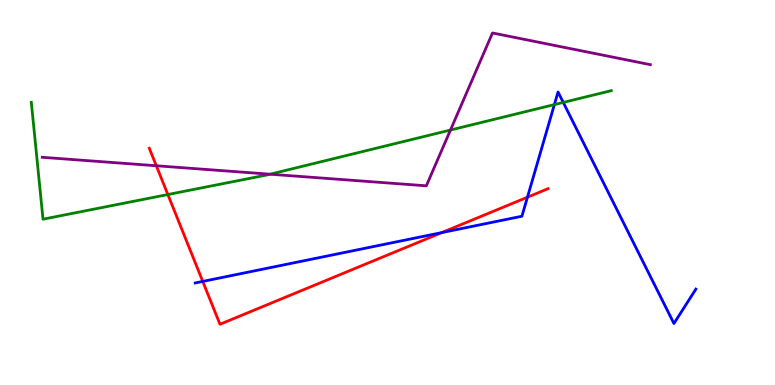[{'lines': ['blue', 'red'], 'intersections': [{'x': 2.62, 'y': 2.69}, {'x': 5.7, 'y': 3.96}, {'x': 6.81, 'y': 4.88}]}, {'lines': ['green', 'red'], 'intersections': [{'x': 2.17, 'y': 4.95}]}, {'lines': ['purple', 'red'], 'intersections': [{'x': 2.02, 'y': 5.69}]}, {'lines': ['blue', 'green'], 'intersections': [{'x': 7.15, 'y': 7.28}, {'x': 7.27, 'y': 7.34}]}, {'lines': ['blue', 'purple'], 'intersections': []}, {'lines': ['green', 'purple'], 'intersections': [{'x': 3.49, 'y': 5.48}, {'x': 5.81, 'y': 6.62}]}]